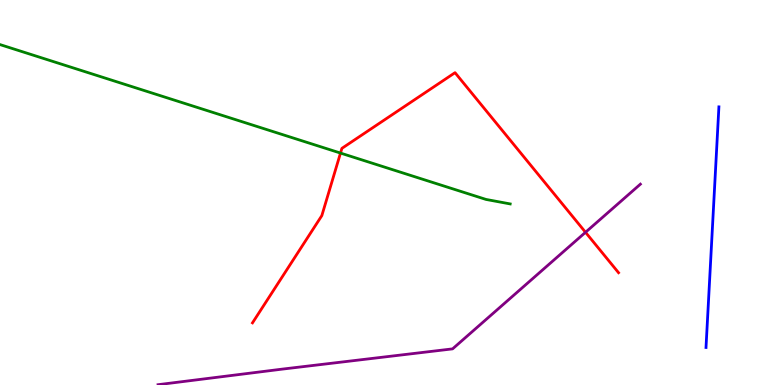[{'lines': ['blue', 'red'], 'intersections': []}, {'lines': ['green', 'red'], 'intersections': [{'x': 4.39, 'y': 6.02}]}, {'lines': ['purple', 'red'], 'intersections': [{'x': 7.56, 'y': 3.97}]}, {'lines': ['blue', 'green'], 'intersections': []}, {'lines': ['blue', 'purple'], 'intersections': []}, {'lines': ['green', 'purple'], 'intersections': []}]